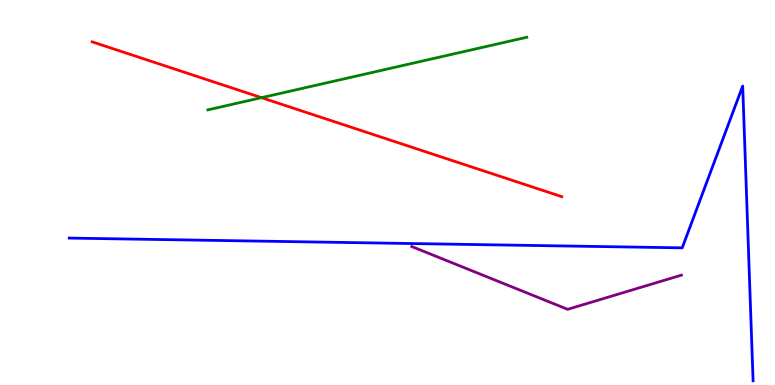[{'lines': ['blue', 'red'], 'intersections': []}, {'lines': ['green', 'red'], 'intersections': [{'x': 3.37, 'y': 7.46}]}, {'lines': ['purple', 'red'], 'intersections': []}, {'lines': ['blue', 'green'], 'intersections': []}, {'lines': ['blue', 'purple'], 'intersections': []}, {'lines': ['green', 'purple'], 'intersections': []}]